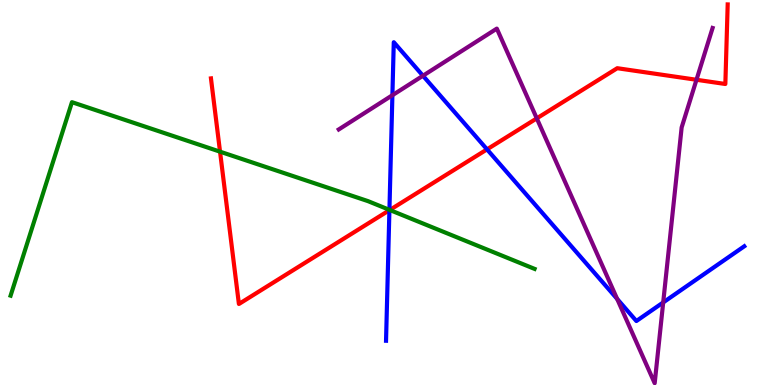[{'lines': ['blue', 'red'], 'intersections': [{'x': 5.02, 'y': 4.54}, {'x': 6.28, 'y': 6.12}]}, {'lines': ['green', 'red'], 'intersections': [{'x': 2.84, 'y': 6.06}, {'x': 5.03, 'y': 4.55}]}, {'lines': ['purple', 'red'], 'intersections': [{'x': 6.93, 'y': 6.93}, {'x': 8.99, 'y': 7.93}]}, {'lines': ['blue', 'green'], 'intersections': [{'x': 5.02, 'y': 4.55}]}, {'lines': ['blue', 'purple'], 'intersections': [{'x': 5.06, 'y': 7.53}, {'x': 5.46, 'y': 8.03}, {'x': 7.96, 'y': 2.24}, {'x': 8.56, 'y': 2.14}]}, {'lines': ['green', 'purple'], 'intersections': []}]